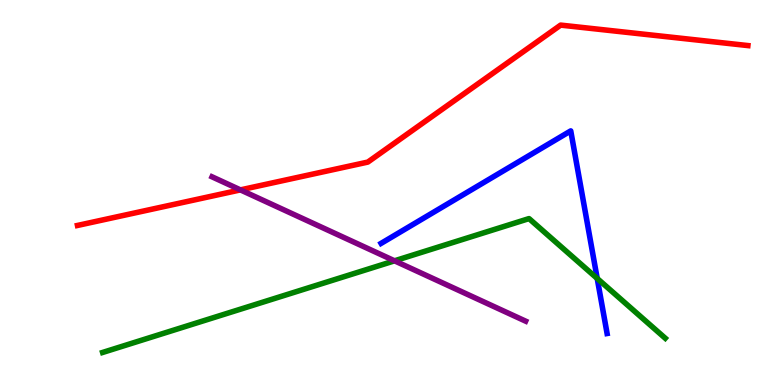[{'lines': ['blue', 'red'], 'intersections': []}, {'lines': ['green', 'red'], 'intersections': []}, {'lines': ['purple', 'red'], 'intersections': [{'x': 3.1, 'y': 5.07}]}, {'lines': ['blue', 'green'], 'intersections': [{'x': 7.71, 'y': 2.77}]}, {'lines': ['blue', 'purple'], 'intersections': []}, {'lines': ['green', 'purple'], 'intersections': [{'x': 5.09, 'y': 3.23}]}]